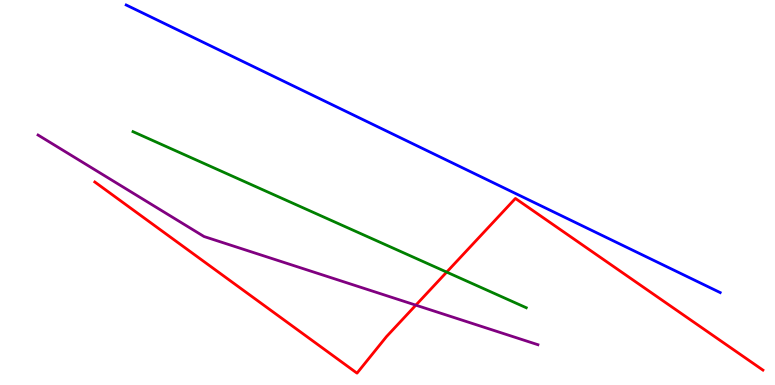[{'lines': ['blue', 'red'], 'intersections': []}, {'lines': ['green', 'red'], 'intersections': [{'x': 5.76, 'y': 2.93}]}, {'lines': ['purple', 'red'], 'intersections': [{'x': 5.37, 'y': 2.07}]}, {'lines': ['blue', 'green'], 'intersections': []}, {'lines': ['blue', 'purple'], 'intersections': []}, {'lines': ['green', 'purple'], 'intersections': []}]